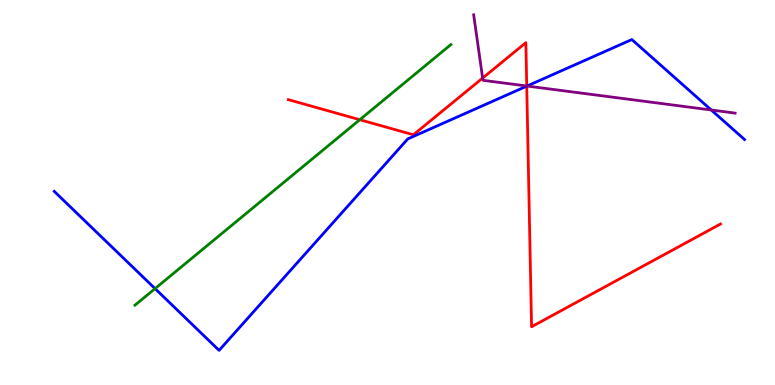[{'lines': ['blue', 'red'], 'intersections': [{'x': 6.8, 'y': 7.76}]}, {'lines': ['green', 'red'], 'intersections': [{'x': 4.64, 'y': 6.89}]}, {'lines': ['purple', 'red'], 'intersections': [{'x': 6.23, 'y': 7.97}, {'x': 6.8, 'y': 7.77}]}, {'lines': ['blue', 'green'], 'intersections': [{'x': 2.0, 'y': 2.5}]}, {'lines': ['blue', 'purple'], 'intersections': [{'x': 6.8, 'y': 7.77}, {'x': 9.18, 'y': 7.14}]}, {'lines': ['green', 'purple'], 'intersections': []}]